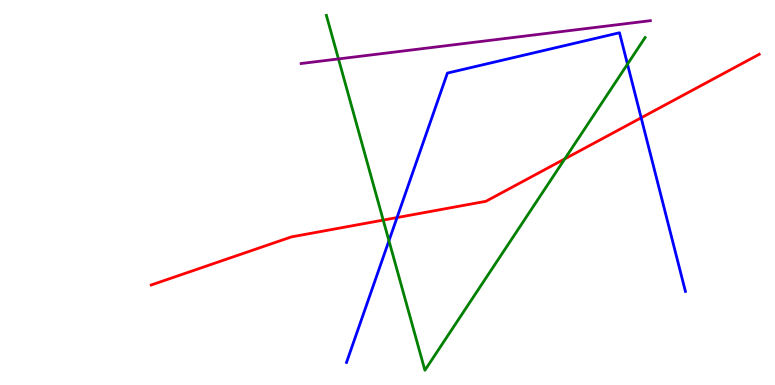[{'lines': ['blue', 'red'], 'intersections': [{'x': 5.12, 'y': 4.35}, {'x': 8.27, 'y': 6.94}]}, {'lines': ['green', 'red'], 'intersections': [{'x': 4.94, 'y': 4.28}, {'x': 7.29, 'y': 5.87}]}, {'lines': ['purple', 'red'], 'intersections': []}, {'lines': ['blue', 'green'], 'intersections': [{'x': 5.02, 'y': 3.75}, {'x': 8.1, 'y': 8.33}]}, {'lines': ['blue', 'purple'], 'intersections': []}, {'lines': ['green', 'purple'], 'intersections': [{'x': 4.37, 'y': 8.47}]}]